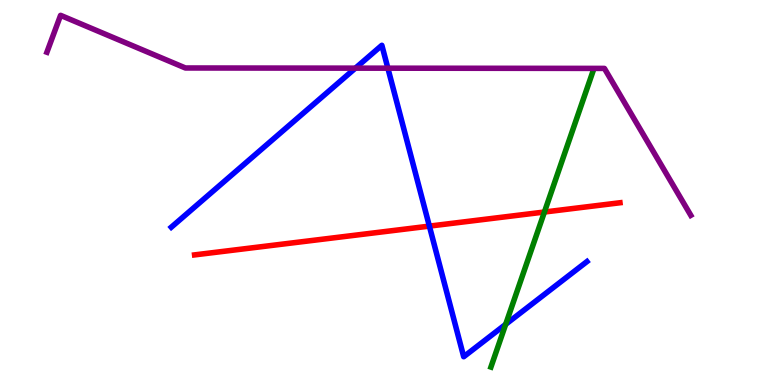[{'lines': ['blue', 'red'], 'intersections': [{'x': 5.54, 'y': 4.13}]}, {'lines': ['green', 'red'], 'intersections': [{'x': 7.02, 'y': 4.49}]}, {'lines': ['purple', 'red'], 'intersections': []}, {'lines': ['blue', 'green'], 'intersections': [{'x': 6.52, 'y': 1.58}]}, {'lines': ['blue', 'purple'], 'intersections': [{'x': 4.59, 'y': 8.23}, {'x': 5.0, 'y': 8.23}]}, {'lines': ['green', 'purple'], 'intersections': []}]